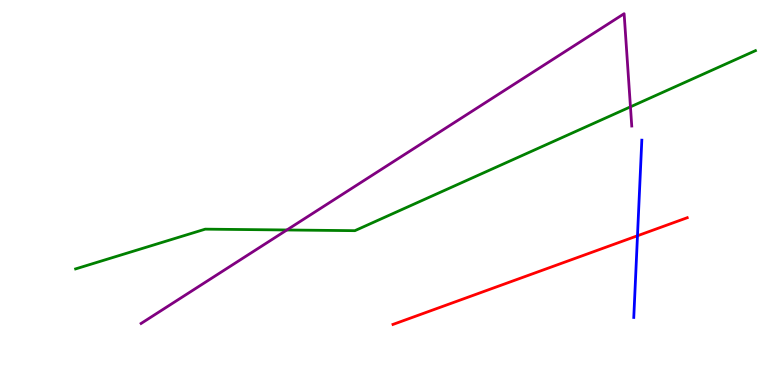[{'lines': ['blue', 'red'], 'intersections': [{'x': 8.23, 'y': 3.88}]}, {'lines': ['green', 'red'], 'intersections': []}, {'lines': ['purple', 'red'], 'intersections': []}, {'lines': ['blue', 'green'], 'intersections': []}, {'lines': ['blue', 'purple'], 'intersections': []}, {'lines': ['green', 'purple'], 'intersections': [{'x': 3.7, 'y': 4.03}, {'x': 8.13, 'y': 7.22}]}]